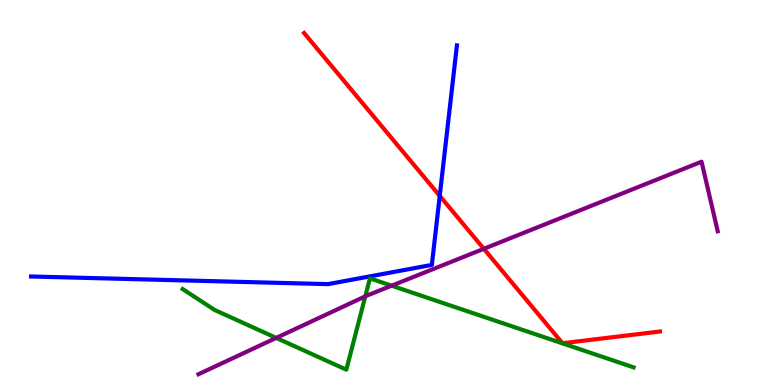[{'lines': ['blue', 'red'], 'intersections': [{'x': 5.67, 'y': 4.91}]}, {'lines': ['green', 'red'], 'intersections': []}, {'lines': ['purple', 'red'], 'intersections': [{'x': 6.24, 'y': 3.54}]}, {'lines': ['blue', 'green'], 'intersections': []}, {'lines': ['blue', 'purple'], 'intersections': []}, {'lines': ['green', 'purple'], 'intersections': [{'x': 3.56, 'y': 1.22}, {'x': 4.71, 'y': 2.3}, {'x': 5.05, 'y': 2.58}]}]